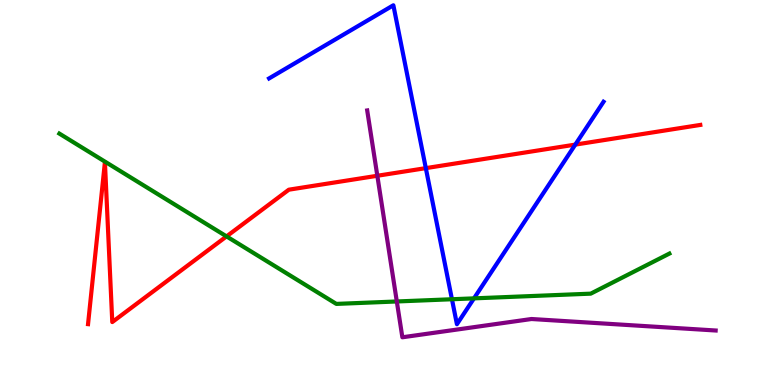[{'lines': ['blue', 'red'], 'intersections': [{'x': 5.49, 'y': 5.63}, {'x': 7.42, 'y': 6.24}]}, {'lines': ['green', 'red'], 'intersections': [{'x': 2.92, 'y': 3.86}]}, {'lines': ['purple', 'red'], 'intersections': [{'x': 4.87, 'y': 5.43}]}, {'lines': ['blue', 'green'], 'intersections': [{'x': 5.83, 'y': 2.23}, {'x': 6.12, 'y': 2.25}]}, {'lines': ['blue', 'purple'], 'intersections': []}, {'lines': ['green', 'purple'], 'intersections': [{'x': 5.12, 'y': 2.17}]}]